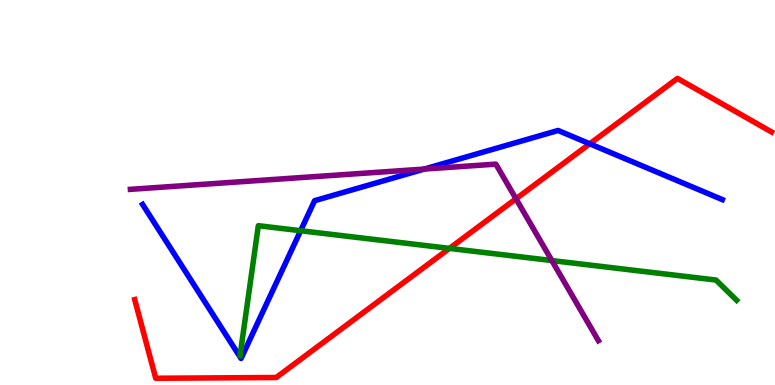[{'lines': ['blue', 'red'], 'intersections': [{'x': 7.61, 'y': 6.26}]}, {'lines': ['green', 'red'], 'intersections': [{'x': 5.8, 'y': 3.55}]}, {'lines': ['purple', 'red'], 'intersections': [{'x': 6.66, 'y': 4.84}]}, {'lines': ['blue', 'green'], 'intersections': [{'x': 3.88, 'y': 4.01}]}, {'lines': ['blue', 'purple'], 'intersections': [{'x': 5.47, 'y': 5.61}]}, {'lines': ['green', 'purple'], 'intersections': [{'x': 7.12, 'y': 3.23}]}]